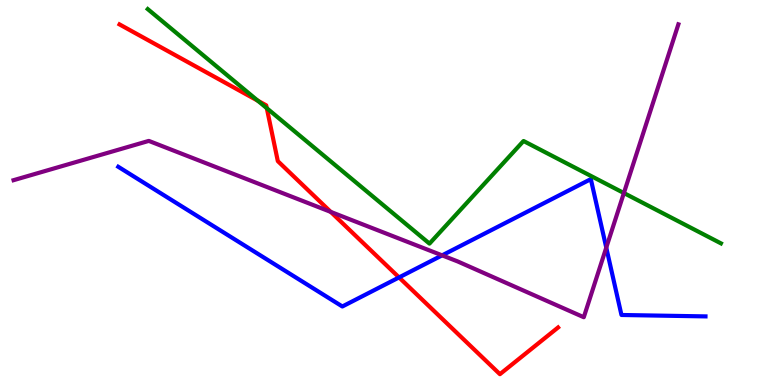[{'lines': ['blue', 'red'], 'intersections': [{'x': 5.15, 'y': 2.79}]}, {'lines': ['green', 'red'], 'intersections': [{'x': 3.33, 'y': 7.38}, {'x': 3.44, 'y': 7.19}]}, {'lines': ['purple', 'red'], 'intersections': [{'x': 4.27, 'y': 4.5}]}, {'lines': ['blue', 'green'], 'intersections': []}, {'lines': ['blue', 'purple'], 'intersections': [{'x': 5.7, 'y': 3.37}, {'x': 7.82, 'y': 3.57}]}, {'lines': ['green', 'purple'], 'intersections': [{'x': 8.05, 'y': 4.99}]}]